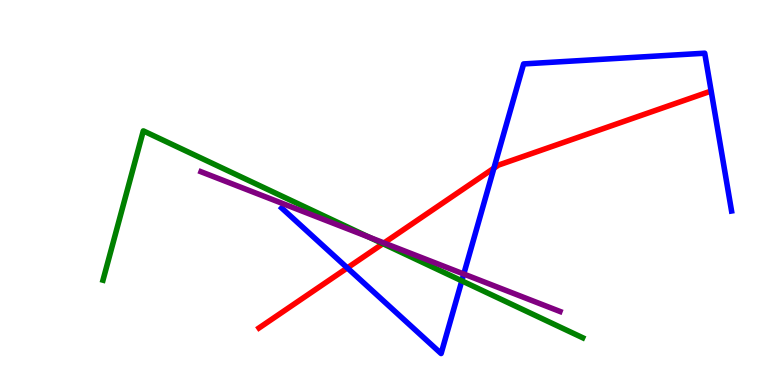[{'lines': ['blue', 'red'], 'intersections': [{'x': 4.48, 'y': 3.04}, {'x': 6.37, 'y': 5.63}]}, {'lines': ['green', 'red'], 'intersections': [{'x': 4.94, 'y': 3.67}]}, {'lines': ['purple', 'red'], 'intersections': [{'x': 4.95, 'y': 3.69}]}, {'lines': ['blue', 'green'], 'intersections': [{'x': 5.96, 'y': 2.71}]}, {'lines': ['blue', 'purple'], 'intersections': [{'x': 5.98, 'y': 2.88}]}, {'lines': ['green', 'purple'], 'intersections': [{'x': 4.76, 'y': 3.84}]}]